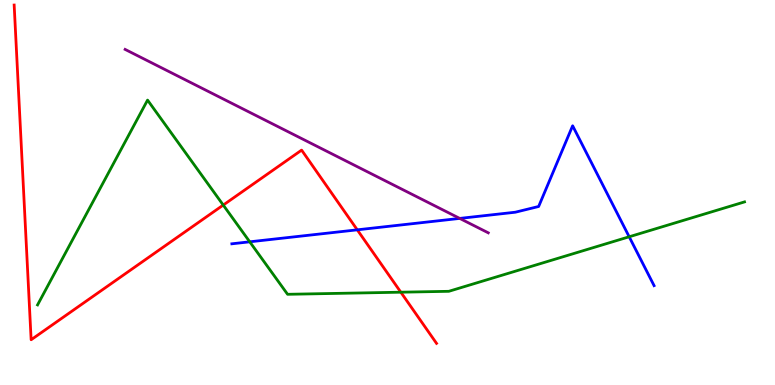[{'lines': ['blue', 'red'], 'intersections': [{'x': 4.61, 'y': 4.03}]}, {'lines': ['green', 'red'], 'intersections': [{'x': 2.88, 'y': 4.67}, {'x': 5.17, 'y': 2.41}]}, {'lines': ['purple', 'red'], 'intersections': []}, {'lines': ['blue', 'green'], 'intersections': [{'x': 3.22, 'y': 3.72}, {'x': 8.12, 'y': 3.85}]}, {'lines': ['blue', 'purple'], 'intersections': [{'x': 5.93, 'y': 4.33}]}, {'lines': ['green', 'purple'], 'intersections': []}]